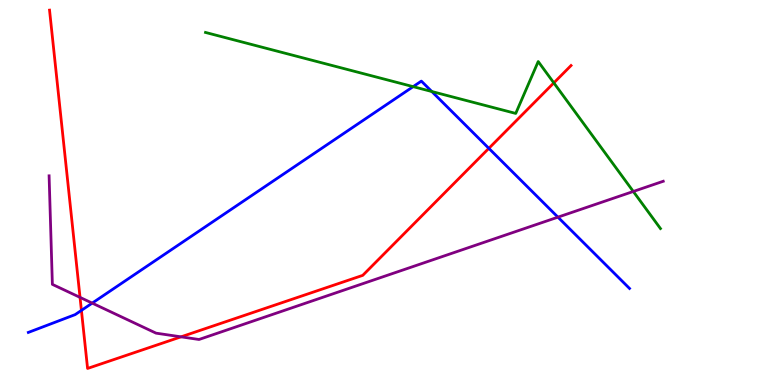[{'lines': ['blue', 'red'], 'intersections': [{'x': 1.05, 'y': 1.94}, {'x': 6.31, 'y': 6.15}]}, {'lines': ['green', 'red'], 'intersections': [{'x': 7.15, 'y': 7.85}]}, {'lines': ['purple', 'red'], 'intersections': [{'x': 1.03, 'y': 2.28}, {'x': 2.34, 'y': 1.25}]}, {'lines': ['blue', 'green'], 'intersections': [{'x': 5.33, 'y': 7.75}, {'x': 5.57, 'y': 7.62}]}, {'lines': ['blue', 'purple'], 'intersections': [{'x': 1.19, 'y': 2.13}, {'x': 7.2, 'y': 4.36}]}, {'lines': ['green', 'purple'], 'intersections': [{'x': 8.17, 'y': 5.03}]}]